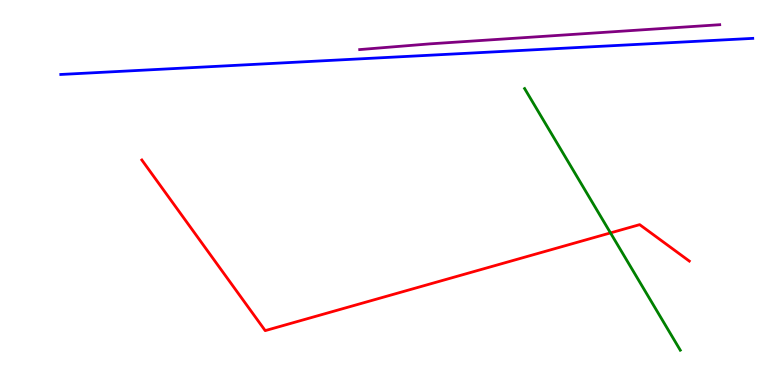[{'lines': ['blue', 'red'], 'intersections': []}, {'lines': ['green', 'red'], 'intersections': [{'x': 7.88, 'y': 3.95}]}, {'lines': ['purple', 'red'], 'intersections': []}, {'lines': ['blue', 'green'], 'intersections': []}, {'lines': ['blue', 'purple'], 'intersections': []}, {'lines': ['green', 'purple'], 'intersections': []}]